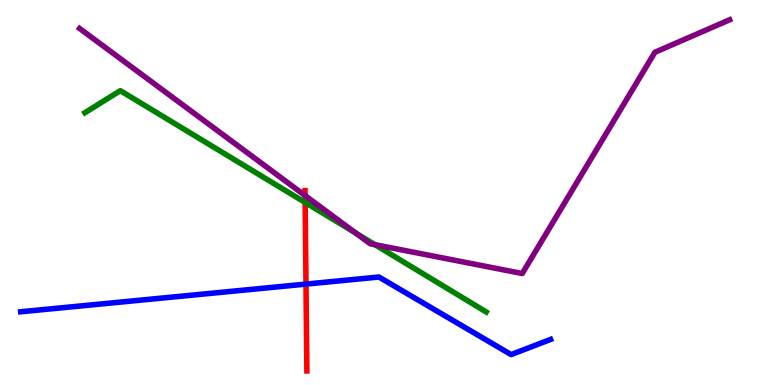[{'lines': ['blue', 'red'], 'intersections': [{'x': 3.95, 'y': 2.62}]}, {'lines': ['green', 'red'], 'intersections': [{'x': 3.94, 'y': 4.74}]}, {'lines': ['purple', 'red'], 'intersections': [{'x': 3.94, 'y': 4.92}]}, {'lines': ['blue', 'green'], 'intersections': []}, {'lines': ['blue', 'purple'], 'intersections': []}, {'lines': ['green', 'purple'], 'intersections': [{'x': 4.59, 'y': 3.95}, {'x': 4.84, 'y': 3.65}]}]